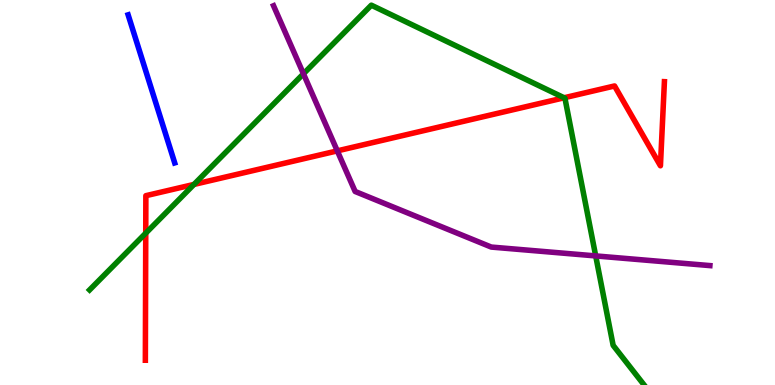[{'lines': ['blue', 'red'], 'intersections': []}, {'lines': ['green', 'red'], 'intersections': [{'x': 1.88, 'y': 3.94}, {'x': 2.5, 'y': 5.21}, {'x': 7.28, 'y': 7.46}]}, {'lines': ['purple', 'red'], 'intersections': [{'x': 4.35, 'y': 6.08}]}, {'lines': ['blue', 'green'], 'intersections': []}, {'lines': ['blue', 'purple'], 'intersections': []}, {'lines': ['green', 'purple'], 'intersections': [{'x': 3.92, 'y': 8.08}, {'x': 7.69, 'y': 3.35}]}]